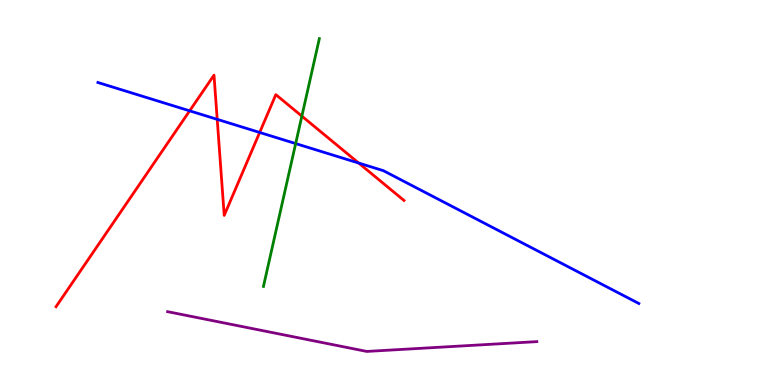[{'lines': ['blue', 'red'], 'intersections': [{'x': 2.45, 'y': 7.12}, {'x': 2.8, 'y': 6.9}, {'x': 3.35, 'y': 6.56}, {'x': 4.63, 'y': 5.77}]}, {'lines': ['green', 'red'], 'intersections': [{'x': 3.89, 'y': 6.98}]}, {'lines': ['purple', 'red'], 'intersections': []}, {'lines': ['blue', 'green'], 'intersections': [{'x': 3.82, 'y': 6.27}]}, {'lines': ['blue', 'purple'], 'intersections': []}, {'lines': ['green', 'purple'], 'intersections': []}]